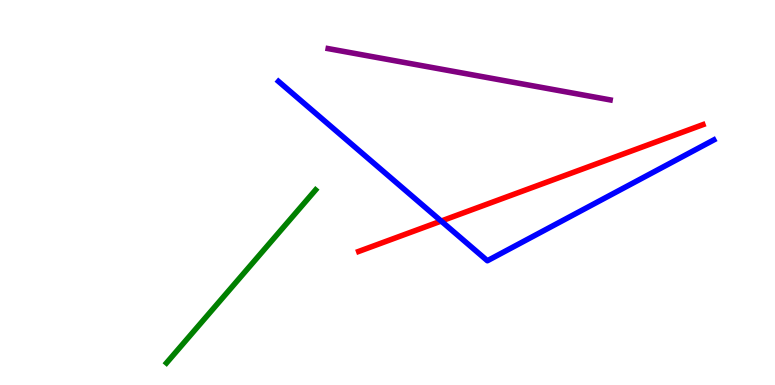[{'lines': ['blue', 'red'], 'intersections': [{'x': 5.69, 'y': 4.26}]}, {'lines': ['green', 'red'], 'intersections': []}, {'lines': ['purple', 'red'], 'intersections': []}, {'lines': ['blue', 'green'], 'intersections': []}, {'lines': ['blue', 'purple'], 'intersections': []}, {'lines': ['green', 'purple'], 'intersections': []}]